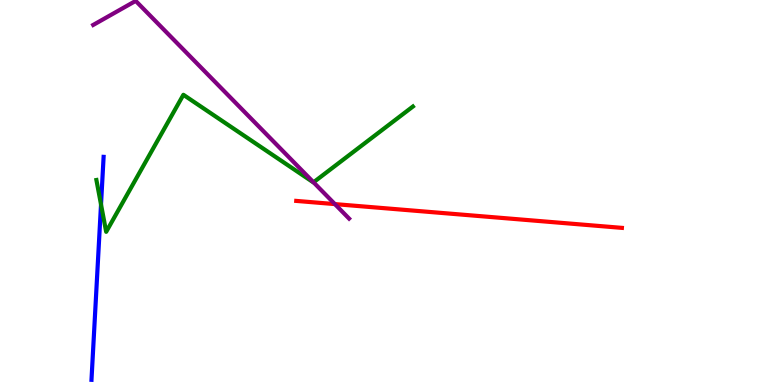[{'lines': ['blue', 'red'], 'intersections': []}, {'lines': ['green', 'red'], 'intersections': []}, {'lines': ['purple', 'red'], 'intersections': [{'x': 4.32, 'y': 4.7}]}, {'lines': ['blue', 'green'], 'intersections': [{'x': 1.3, 'y': 4.69}]}, {'lines': ['blue', 'purple'], 'intersections': []}, {'lines': ['green', 'purple'], 'intersections': [{'x': 4.05, 'y': 5.27}]}]